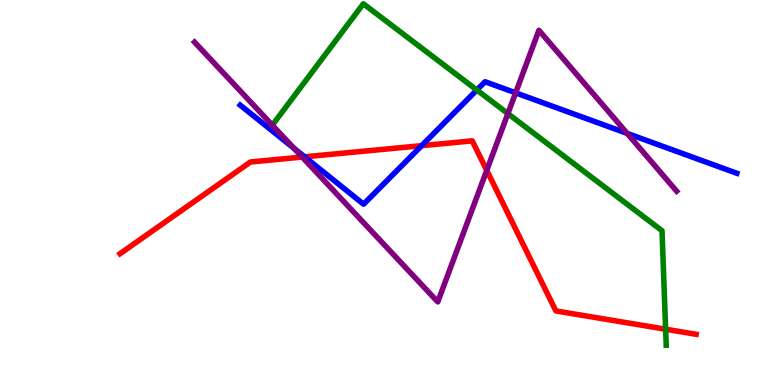[{'lines': ['blue', 'red'], 'intersections': [{'x': 3.93, 'y': 5.93}, {'x': 5.44, 'y': 6.22}]}, {'lines': ['green', 'red'], 'intersections': [{'x': 8.59, 'y': 1.45}]}, {'lines': ['purple', 'red'], 'intersections': [{'x': 3.9, 'y': 5.92}, {'x': 6.28, 'y': 5.57}]}, {'lines': ['blue', 'green'], 'intersections': [{'x': 6.15, 'y': 7.66}]}, {'lines': ['blue', 'purple'], 'intersections': [{'x': 3.79, 'y': 6.15}, {'x': 6.65, 'y': 7.59}, {'x': 8.09, 'y': 6.53}]}, {'lines': ['green', 'purple'], 'intersections': [{'x': 3.51, 'y': 6.75}, {'x': 6.55, 'y': 7.05}]}]